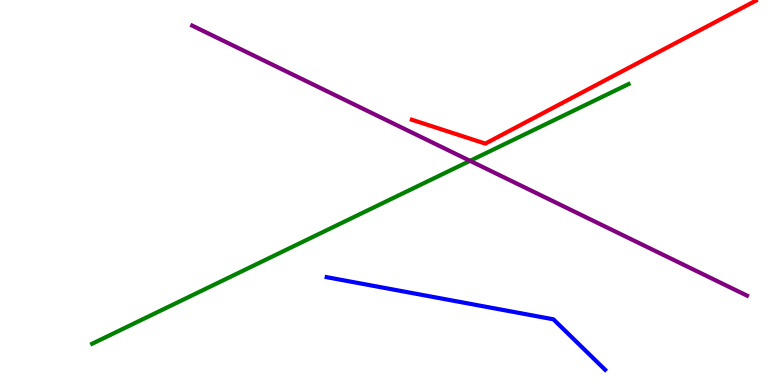[{'lines': ['blue', 'red'], 'intersections': []}, {'lines': ['green', 'red'], 'intersections': []}, {'lines': ['purple', 'red'], 'intersections': []}, {'lines': ['blue', 'green'], 'intersections': []}, {'lines': ['blue', 'purple'], 'intersections': []}, {'lines': ['green', 'purple'], 'intersections': [{'x': 6.06, 'y': 5.82}]}]